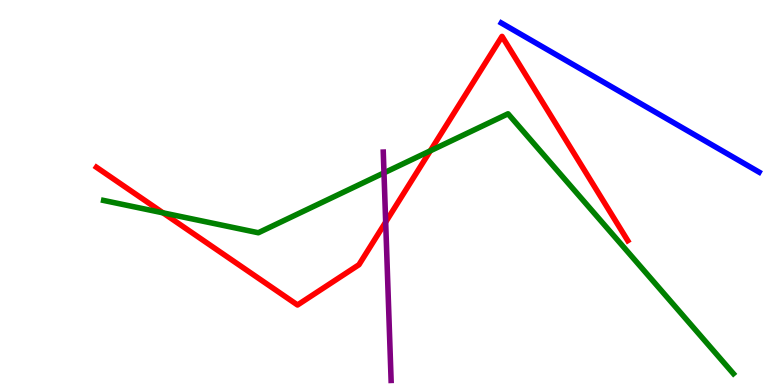[{'lines': ['blue', 'red'], 'intersections': []}, {'lines': ['green', 'red'], 'intersections': [{'x': 2.1, 'y': 4.47}, {'x': 5.55, 'y': 6.08}]}, {'lines': ['purple', 'red'], 'intersections': [{'x': 4.98, 'y': 4.23}]}, {'lines': ['blue', 'green'], 'intersections': []}, {'lines': ['blue', 'purple'], 'intersections': []}, {'lines': ['green', 'purple'], 'intersections': [{'x': 4.95, 'y': 5.51}]}]